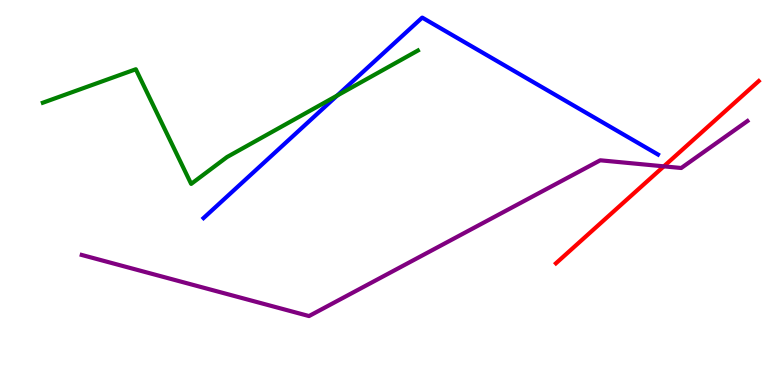[{'lines': ['blue', 'red'], 'intersections': []}, {'lines': ['green', 'red'], 'intersections': []}, {'lines': ['purple', 'red'], 'intersections': [{'x': 8.57, 'y': 5.68}]}, {'lines': ['blue', 'green'], 'intersections': [{'x': 4.35, 'y': 7.52}]}, {'lines': ['blue', 'purple'], 'intersections': []}, {'lines': ['green', 'purple'], 'intersections': []}]